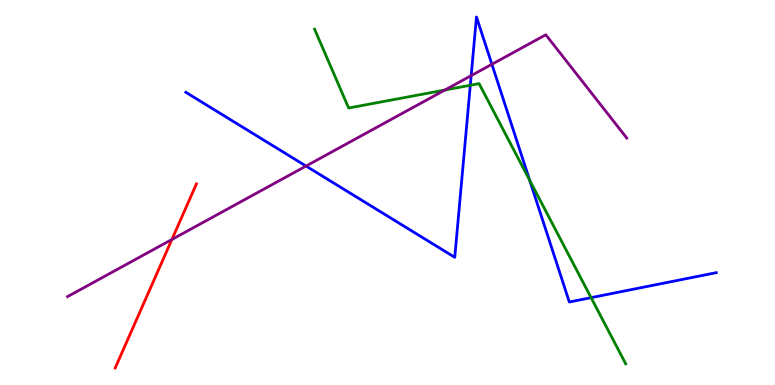[{'lines': ['blue', 'red'], 'intersections': []}, {'lines': ['green', 'red'], 'intersections': []}, {'lines': ['purple', 'red'], 'intersections': [{'x': 2.22, 'y': 3.78}]}, {'lines': ['blue', 'green'], 'intersections': [{'x': 6.07, 'y': 7.79}, {'x': 6.83, 'y': 5.32}, {'x': 7.63, 'y': 2.27}]}, {'lines': ['blue', 'purple'], 'intersections': [{'x': 3.95, 'y': 5.69}, {'x': 6.08, 'y': 8.04}, {'x': 6.35, 'y': 8.33}]}, {'lines': ['green', 'purple'], 'intersections': [{'x': 5.74, 'y': 7.66}]}]